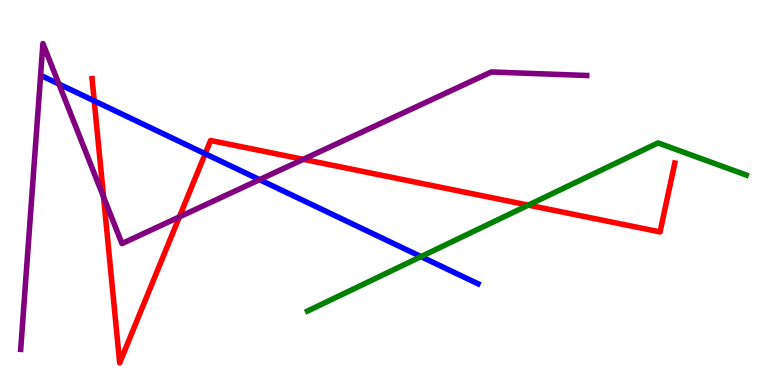[{'lines': ['blue', 'red'], 'intersections': [{'x': 1.22, 'y': 7.38}, {'x': 2.65, 'y': 6.01}]}, {'lines': ['green', 'red'], 'intersections': [{'x': 6.82, 'y': 4.67}]}, {'lines': ['purple', 'red'], 'intersections': [{'x': 1.34, 'y': 4.88}, {'x': 2.31, 'y': 4.37}, {'x': 3.91, 'y': 5.86}]}, {'lines': ['blue', 'green'], 'intersections': [{'x': 5.43, 'y': 3.33}]}, {'lines': ['blue', 'purple'], 'intersections': [{'x': 0.76, 'y': 7.82}, {'x': 3.35, 'y': 5.33}]}, {'lines': ['green', 'purple'], 'intersections': []}]